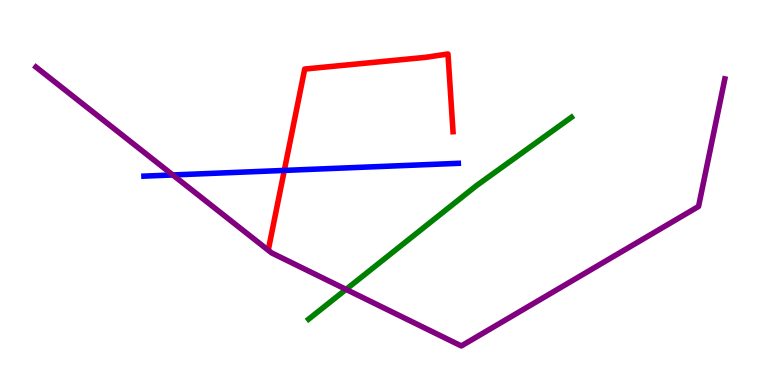[{'lines': ['blue', 'red'], 'intersections': [{'x': 3.67, 'y': 5.57}]}, {'lines': ['green', 'red'], 'intersections': []}, {'lines': ['purple', 'red'], 'intersections': []}, {'lines': ['blue', 'green'], 'intersections': []}, {'lines': ['blue', 'purple'], 'intersections': [{'x': 2.23, 'y': 5.46}]}, {'lines': ['green', 'purple'], 'intersections': [{'x': 4.47, 'y': 2.48}]}]